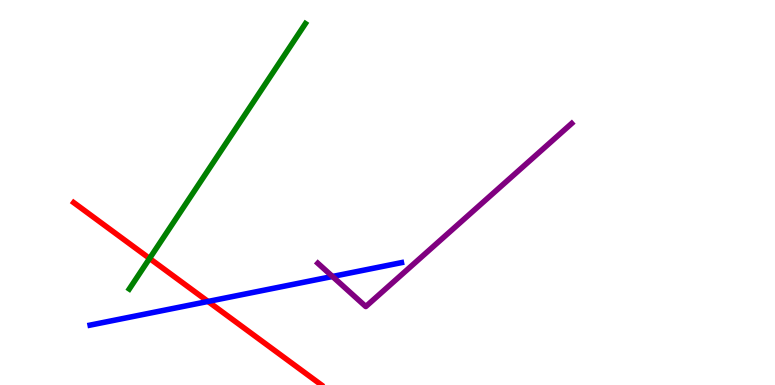[{'lines': ['blue', 'red'], 'intersections': [{'x': 2.68, 'y': 2.17}]}, {'lines': ['green', 'red'], 'intersections': [{'x': 1.93, 'y': 3.29}]}, {'lines': ['purple', 'red'], 'intersections': []}, {'lines': ['blue', 'green'], 'intersections': []}, {'lines': ['blue', 'purple'], 'intersections': [{'x': 4.29, 'y': 2.82}]}, {'lines': ['green', 'purple'], 'intersections': []}]